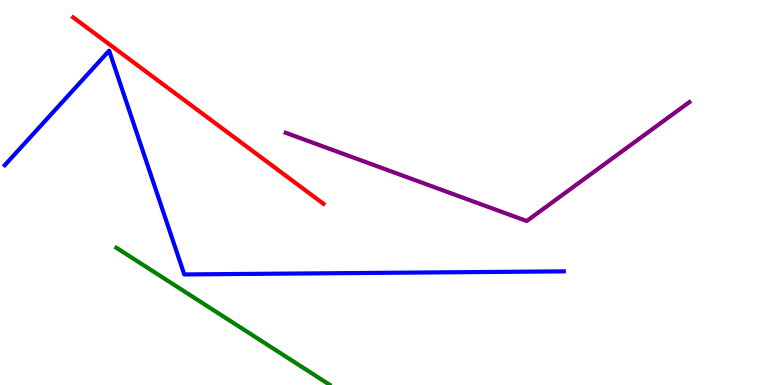[{'lines': ['blue', 'red'], 'intersections': []}, {'lines': ['green', 'red'], 'intersections': []}, {'lines': ['purple', 'red'], 'intersections': []}, {'lines': ['blue', 'green'], 'intersections': []}, {'lines': ['blue', 'purple'], 'intersections': []}, {'lines': ['green', 'purple'], 'intersections': []}]